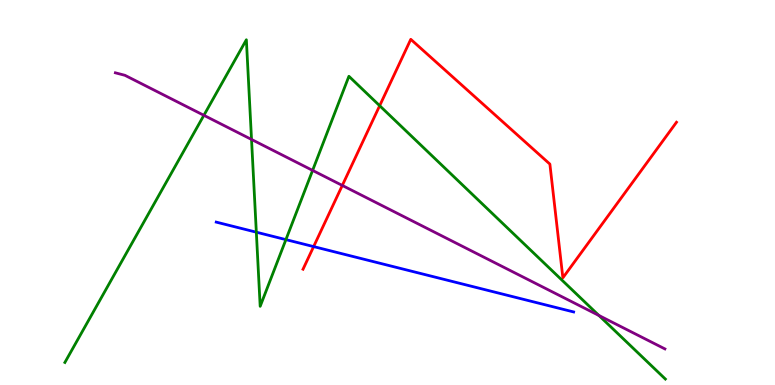[{'lines': ['blue', 'red'], 'intersections': [{'x': 4.05, 'y': 3.6}]}, {'lines': ['green', 'red'], 'intersections': [{'x': 4.9, 'y': 7.25}]}, {'lines': ['purple', 'red'], 'intersections': [{'x': 4.42, 'y': 5.18}]}, {'lines': ['blue', 'green'], 'intersections': [{'x': 3.31, 'y': 3.97}, {'x': 3.69, 'y': 3.78}]}, {'lines': ['blue', 'purple'], 'intersections': []}, {'lines': ['green', 'purple'], 'intersections': [{'x': 2.63, 'y': 7.0}, {'x': 3.25, 'y': 6.38}, {'x': 4.03, 'y': 5.57}, {'x': 7.73, 'y': 1.81}]}]